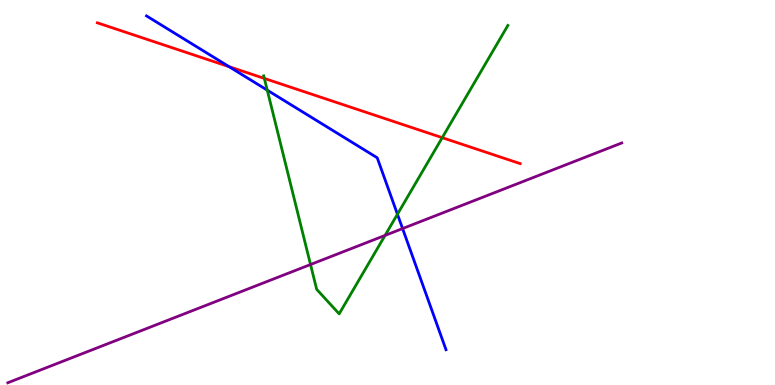[{'lines': ['blue', 'red'], 'intersections': [{'x': 2.96, 'y': 8.27}]}, {'lines': ['green', 'red'], 'intersections': [{'x': 3.41, 'y': 7.96}, {'x': 5.71, 'y': 6.42}]}, {'lines': ['purple', 'red'], 'intersections': []}, {'lines': ['blue', 'green'], 'intersections': [{'x': 3.45, 'y': 7.66}, {'x': 5.13, 'y': 4.44}]}, {'lines': ['blue', 'purple'], 'intersections': [{'x': 5.19, 'y': 4.06}]}, {'lines': ['green', 'purple'], 'intersections': [{'x': 4.01, 'y': 3.13}, {'x': 4.97, 'y': 3.89}]}]